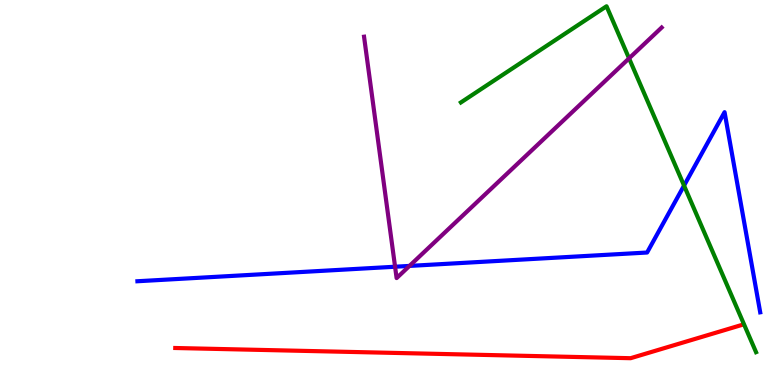[{'lines': ['blue', 'red'], 'intersections': []}, {'lines': ['green', 'red'], 'intersections': []}, {'lines': ['purple', 'red'], 'intersections': []}, {'lines': ['blue', 'green'], 'intersections': [{'x': 8.83, 'y': 5.18}]}, {'lines': ['blue', 'purple'], 'intersections': [{'x': 5.1, 'y': 3.07}, {'x': 5.28, 'y': 3.09}]}, {'lines': ['green', 'purple'], 'intersections': [{'x': 8.12, 'y': 8.48}]}]